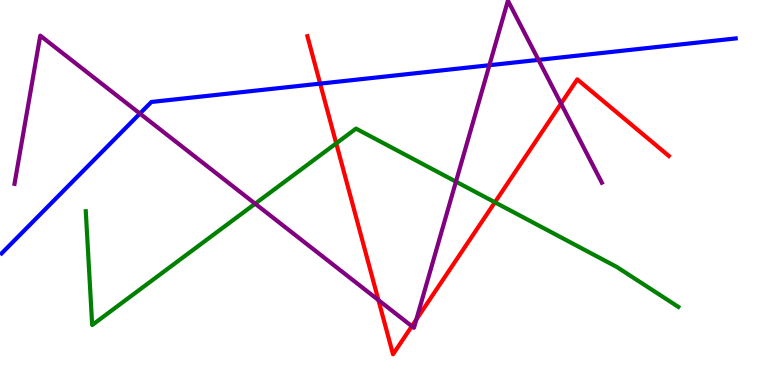[{'lines': ['blue', 'red'], 'intersections': [{'x': 4.13, 'y': 7.83}]}, {'lines': ['green', 'red'], 'intersections': [{'x': 4.34, 'y': 6.28}, {'x': 6.39, 'y': 4.75}]}, {'lines': ['purple', 'red'], 'intersections': [{'x': 4.88, 'y': 2.21}, {'x': 5.31, 'y': 1.53}, {'x': 5.37, 'y': 1.7}, {'x': 7.24, 'y': 7.31}]}, {'lines': ['blue', 'green'], 'intersections': []}, {'lines': ['blue', 'purple'], 'intersections': [{'x': 1.81, 'y': 7.05}, {'x': 6.31, 'y': 8.31}, {'x': 6.95, 'y': 8.44}]}, {'lines': ['green', 'purple'], 'intersections': [{'x': 3.29, 'y': 4.71}, {'x': 5.88, 'y': 5.28}]}]